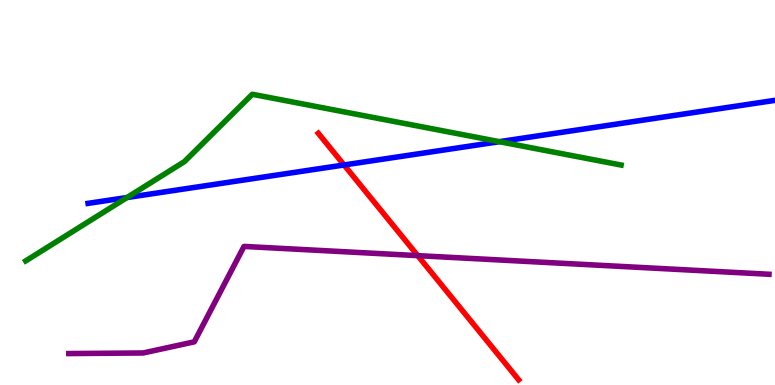[{'lines': ['blue', 'red'], 'intersections': [{'x': 4.44, 'y': 5.71}]}, {'lines': ['green', 'red'], 'intersections': []}, {'lines': ['purple', 'red'], 'intersections': [{'x': 5.39, 'y': 3.36}]}, {'lines': ['blue', 'green'], 'intersections': [{'x': 1.64, 'y': 4.87}, {'x': 6.44, 'y': 6.32}]}, {'lines': ['blue', 'purple'], 'intersections': []}, {'lines': ['green', 'purple'], 'intersections': []}]